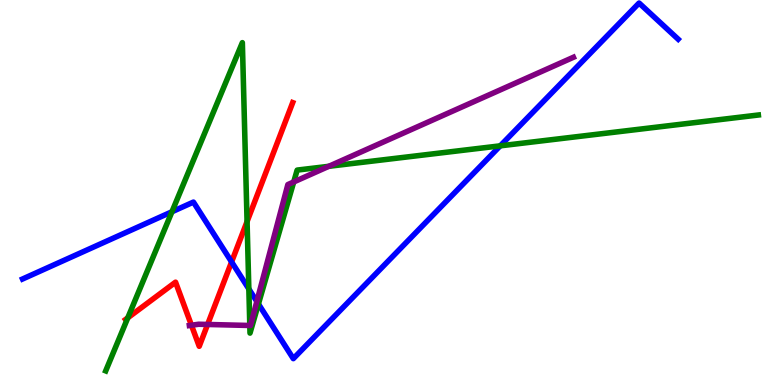[{'lines': ['blue', 'red'], 'intersections': [{'x': 2.99, 'y': 3.2}]}, {'lines': ['green', 'red'], 'intersections': [{'x': 1.65, 'y': 1.75}, {'x': 3.19, 'y': 4.24}]}, {'lines': ['purple', 'red'], 'intersections': [{'x': 2.47, 'y': 1.55}, {'x': 2.68, 'y': 1.57}]}, {'lines': ['blue', 'green'], 'intersections': [{'x': 2.22, 'y': 4.5}, {'x': 3.21, 'y': 2.49}, {'x': 3.33, 'y': 2.1}, {'x': 6.45, 'y': 6.21}]}, {'lines': ['blue', 'purple'], 'intersections': [{'x': 3.31, 'y': 2.17}]}, {'lines': ['green', 'purple'], 'intersections': [{'x': 3.22, 'y': 1.55}, {'x': 3.79, 'y': 5.27}, {'x': 4.24, 'y': 5.68}]}]